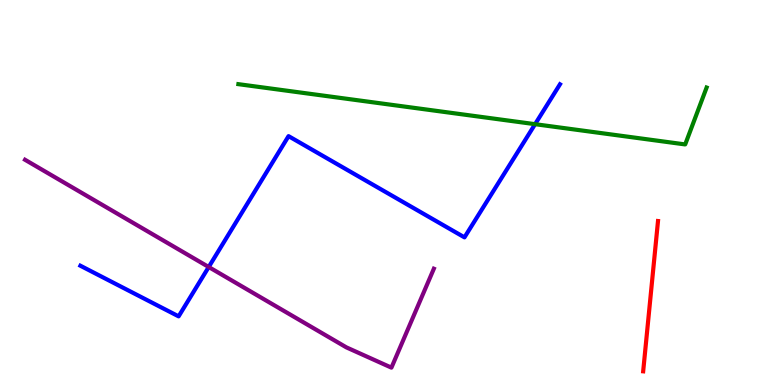[{'lines': ['blue', 'red'], 'intersections': []}, {'lines': ['green', 'red'], 'intersections': []}, {'lines': ['purple', 'red'], 'intersections': []}, {'lines': ['blue', 'green'], 'intersections': [{'x': 6.9, 'y': 6.77}]}, {'lines': ['blue', 'purple'], 'intersections': [{'x': 2.69, 'y': 3.06}]}, {'lines': ['green', 'purple'], 'intersections': []}]